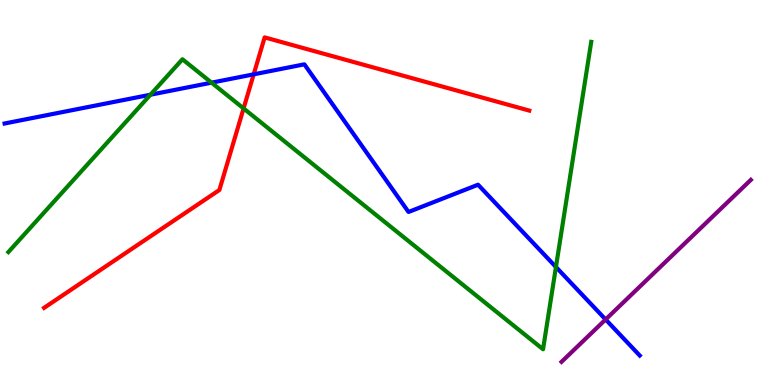[{'lines': ['blue', 'red'], 'intersections': [{'x': 3.27, 'y': 8.07}]}, {'lines': ['green', 'red'], 'intersections': [{'x': 3.14, 'y': 7.18}]}, {'lines': ['purple', 'red'], 'intersections': []}, {'lines': ['blue', 'green'], 'intersections': [{'x': 1.94, 'y': 7.54}, {'x': 2.73, 'y': 7.85}, {'x': 7.17, 'y': 3.06}]}, {'lines': ['blue', 'purple'], 'intersections': [{'x': 7.81, 'y': 1.7}]}, {'lines': ['green', 'purple'], 'intersections': []}]